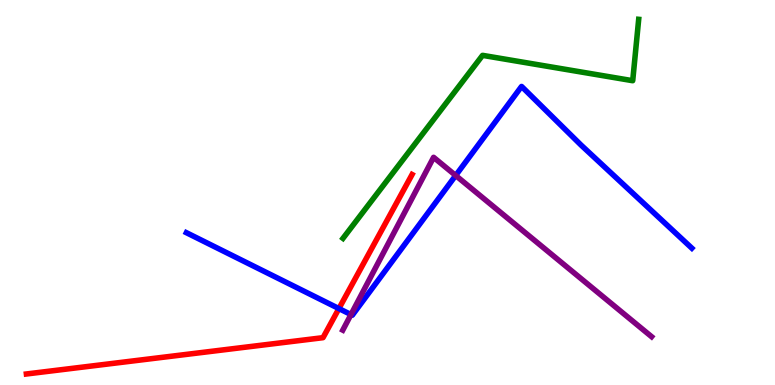[{'lines': ['blue', 'red'], 'intersections': [{'x': 4.37, 'y': 1.99}]}, {'lines': ['green', 'red'], 'intersections': []}, {'lines': ['purple', 'red'], 'intersections': []}, {'lines': ['blue', 'green'], 'intersections': []}, {'lines': ['blue', 'purple'], 'intersections': [{'x': 4.53, 'y': 1.83}, {'x': 5.88, 'y': 5.44}]}, {'lines': ['green', 'purple'], 'intersections': []}]